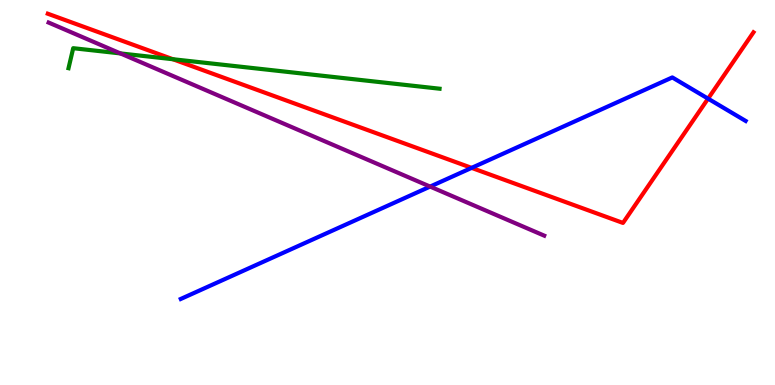[{'lines': ['blue', 'red'], 'intersections': [{'x': 6.09, 'y': 5.64}, {'x': 9.14, 'y': 7.44}]}, {'lines': ['green', 'red'], 'intersections': [{'x': 2.23, 'y': 8.46}]}, {'lines': ['purple', 'red'], 'intersections': []}, {'lines': ['blue', 'green'], 'intersections': []}, {'lines': ['blue', 'purple'], 'intersections': [{'x': 5.55, 'y': 5.15}]}, {'lines': ['green', 'purple'], 'intersections': [{'x': 1.55, 'y': 8.61}]}]